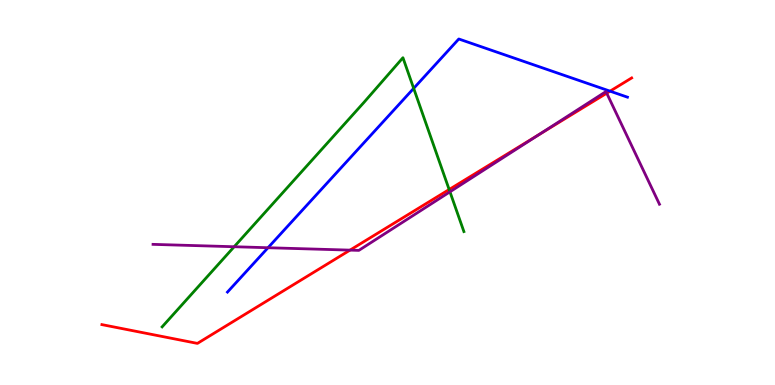[{'lines': ['blue', 'red'], 'intersections': [{'x': 7.87, 'y': 7.63}]}, {'lines': ['green', 'red'], 'intersections': [{'x': 5.8, 'y': 5.08}]}, {'lines': ['purple', 'red'], 'intersections': [{'x': 4.52, 'y': 3.5}, {'x': 6.95, 'y': 6.5}, {'x': 7.83, 'y': 7.58}]}, {'lines': ['blue', 'green'], 'intersections': [{'x': 5.34, 'y': 7.71}]}, {'lines': ['blue', 'purple'], 'intersections': [{'x': 3.46, 'y': 3.57}]}, {'lines': ['green', 'purple'], 'intersections': [{'x': 3.02, 'y': 3.59}, {'x': 5.81, 'y': 5.02}]}]